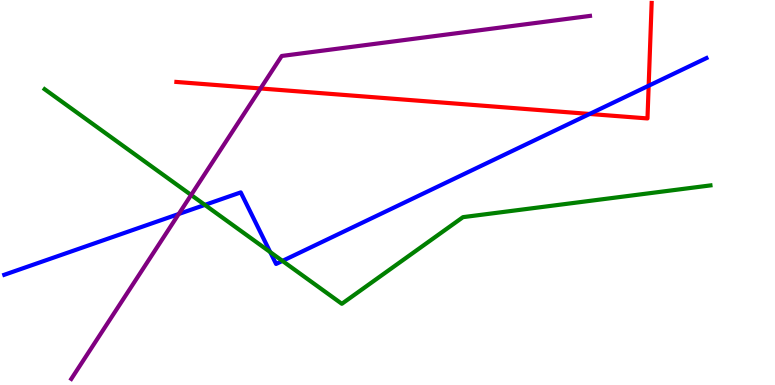[{'lines': ['blue', 'red'], 'intersections': [{'x': 7.61, 'y': 7.04}, {'x': 8.37, 'y': 7.77}]}, {'lines': ['green', 'red'], 'intersections': []}, {'lines': ['purple', 'red'], 'intersections': [{'x': 3.36, 'y': 7.7}]}, {'lines': ['blue', 'green'], 'intersections': [{'x': 2.64, 'y': 4.68}, {'x': 3.49, 'y': 3.45}, {'x': 3.64, 'y': 3.22}]}, {'lines': ['blue', 'purple'], 'intersections': [{'x': 2.31, 'y': 4.44}]}, {'lines': ['green', 'purple'], 'intersections': [{'x': 2.47, 'y': 4.94}]}]